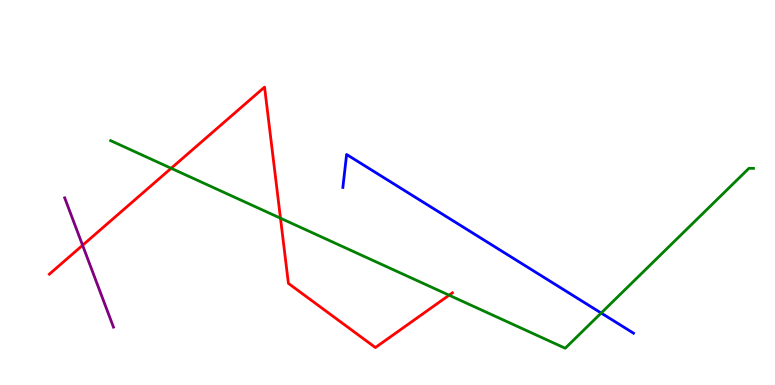[{'lines': ['blue', 'red'], 'intersections': []}, {'lines': ['green', 'red'], 'intersections': [{'x': 2.21, 'y': 5.63}, {'x': 3.62, 'y': 4.33}, {'x': 5.79, 'y': 2.33}]}, {'lines': ['purple', 'red'], 'intersections': [{'x': 1.07, 'y': 3.63}]}, {'lines': ['blue', 'green'], 'intersections': [{'x': 7.76, 'y': 1.87}]}, {'lines': ['blue', 'purple'], 'intersections': []}, {'lines': ['green', 'purple'], 'intersections': []}]